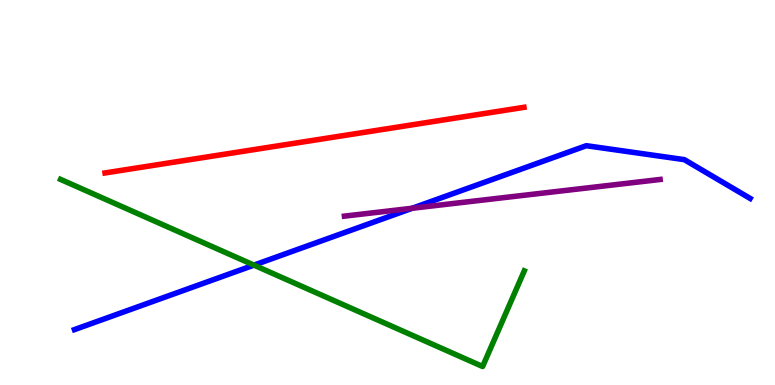[{'lines': ['blue', 'red'], 'intersections': []}, {'lines': ['green', 'red'], 'intersections': []}, {'lines': ['purple', 'red'], 'intersections': []}, {'lines': ['blue', 'green'], 'intersections': [{'x': 3.28, 'y': 3.11}]}, {'lines': ['blue', 'purple'], 'intersections': [{'x': 5.32, 'y': 4.59}]}, {'lines': ['green', 'purple'], 'intersections': []}]